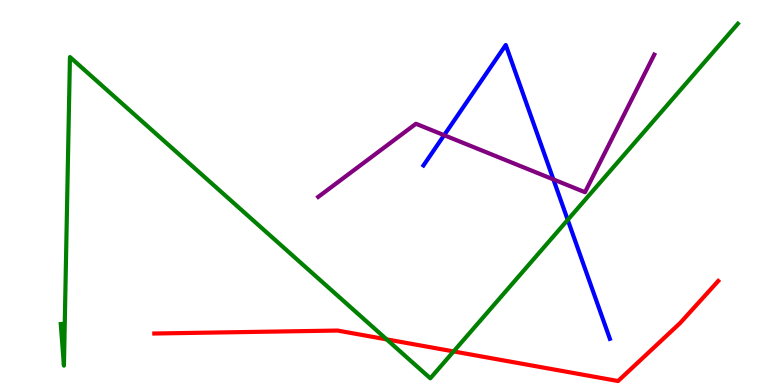[{'lines': ['blue', 'red'], 'intersections': []}, {'lines': ['green', 'red'], 'intersections': [{'x': 4.99, 'y': 1.18}, {'x': 5.85, 'y': 0.872}]}, {'lines': ['purple', 'red'], 'intersections': []}, {'lines': ['blue', 'green'], 'intersections': [{'x': 7.33, 'y': 4.29}]}, {'lines': ['blue', 'purple'], 'intersections': [{'x': 5.73, 'y': 6.49}, {'x': 7.14, 'y': 5.34}]}, {'lines': ['green', 'purple'], 'intersections': []}]